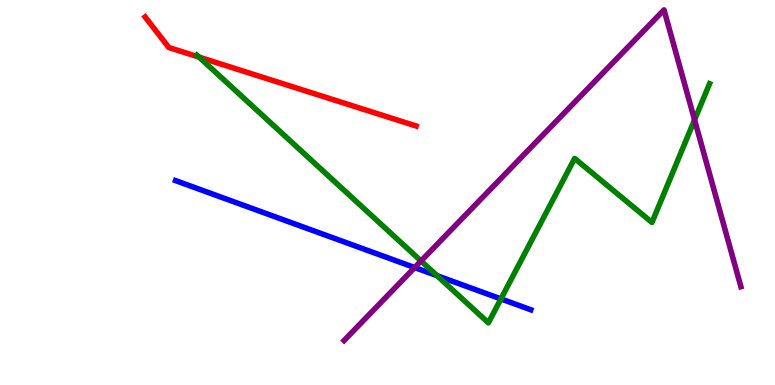[{'lines': ['blue', 'red'], 'intersections': []}, {'lines': ['green', 'red'], 'intersections': [{'x': 2.57, 'y': 8.52}]}, {'lines': ['purple', 'red'], 'intersections': []}, {'lines': ['blue', 'green'], 'intersections': [{'x': 5.64, 'y': 2.84}, {'x': 6.46, 'y': 2.24}]}, {'lines': ['blue', 'purple'], 'intersections': [{'x': 5.35, 'y': 3.05}]}, {'lines': ['green', 'purple'], 'intersections': [{'x': 5.43, 'y': 3.22}, {'x': 8.96, 'y': 6.89}]}]